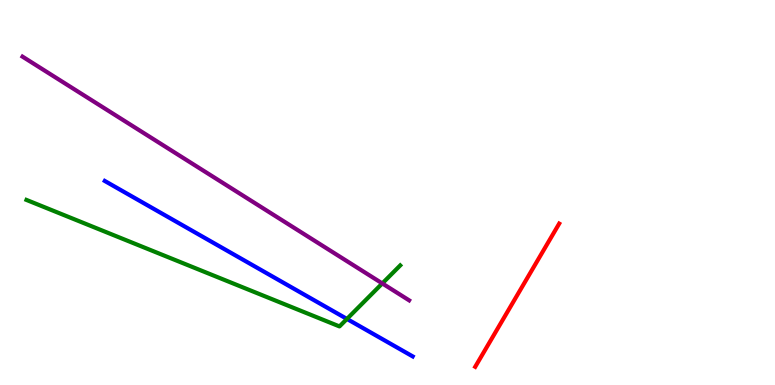[{'lines': ['blue', 'red'], 'intersections': []}, {'lines': ['green', 'red'], 'intersections': []}, {'lines': ['purple', 'red'], 'intersections': []}, {'lines': ['blue', 'green'], 'intersections': [{'x': 4.48, 'y': 1.72}]}, {'lines': ['blue', 'purple'], 'intersections': []}, {'lines': ['green', 'purple'], 'intersections': [{'x': 4.93, 'y': 2.64}]}]